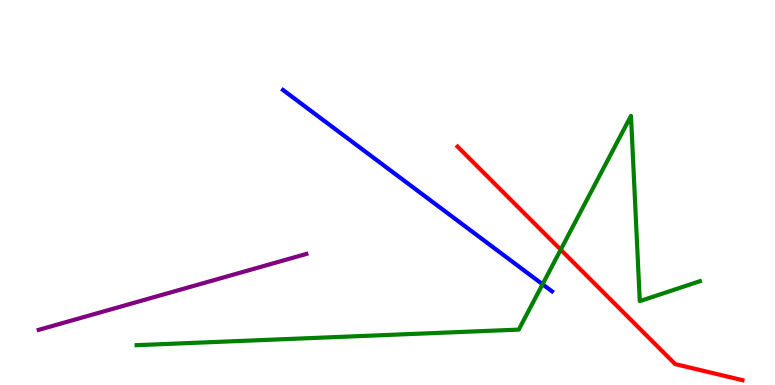[{'lines': ['blue', 'red'], 'intersections': []}, {'lines': ['green', 'red'], 'intersections': [{'x': 7.24, 'y': 3.51}]}, {'lines': ['purple', 'red'], 'intersections': []}, {'lines': ['blue', 'green'], 'intersections': [{'x': 7.0, 'y': 2.62}]}, {'lines': ['blue', 'purple'], 'intersections': []}, {'lines': ['green', 'purple'], 'intersections': []}]